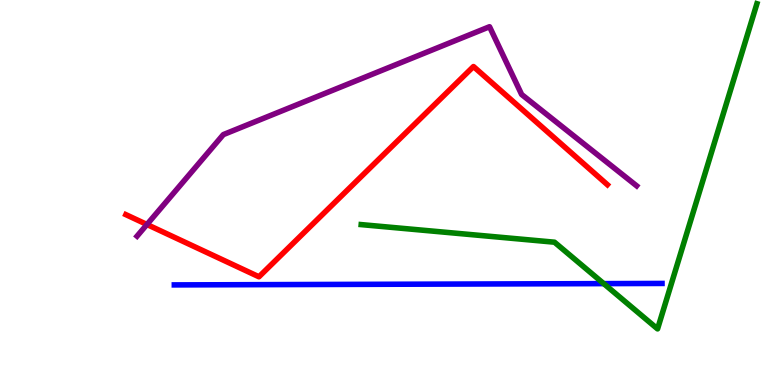[{'lines': ['blue', 'red'], 'intersections': []}, {'lines': ['green', 'red'], 'intersections': []}, {'lines': ['purple', 'red'], 'intersections': [{'x': 1.9, 'y': 4.17}]}, {'lines': ['blue', 'green'], 'intersections': [{'x': 7.79, 'y': 2.63}]}, {'lines': ['blue', 'purple'], 'intersections': []}, {'lines': ['green', 'purple'], 'intersections': []}]